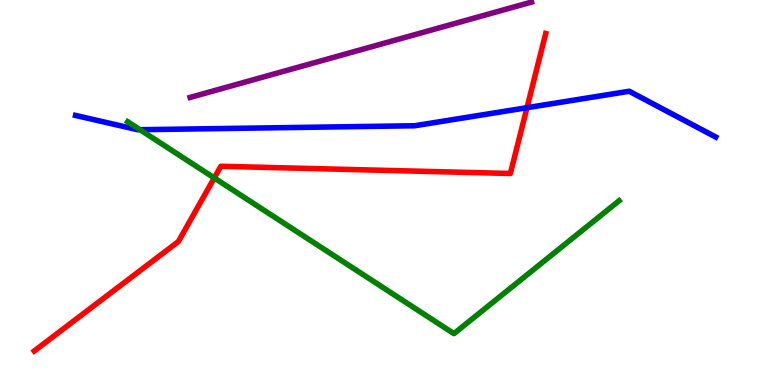[{'lines': ['blue', 'red'], 'intersections': [{'x': 6.8, 'y': 7.2}]}, {'lines': ['green', 'red'], 'intersections': [{'x': 2.76, 'y': 5.38}]}, {'lines': ['purple', 'red'], 'intersections': []}, {'lines': ['blue', 'green'], 'intersections': [{'x': 1.81, 'y': 6.63}]}, {'lines': ['blue', 'purple'], 'intersections': []}, {'lines': ['green', 'purple'], 'intersections': []}]